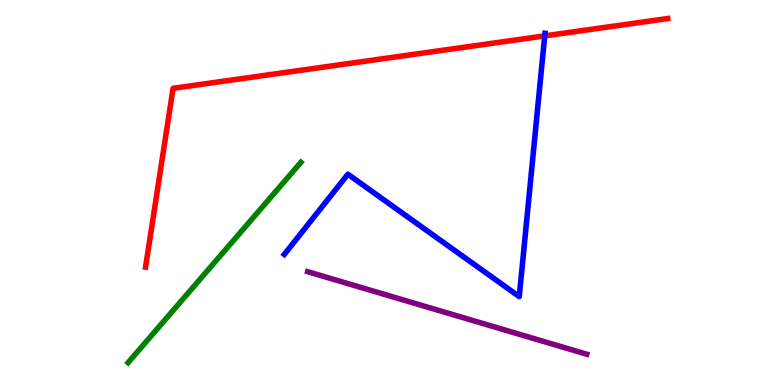[{'lines': ['blue', 'red'], 'intersections': [{'x': 7.03, 'y': 9.07}]}, {'lines': ['green', 'red'], 'intersections': []}, {'lines': ['purple', 'red'], 'intersections': []}, {'lines': ['blue', 'green'], 'intersections': []}, {'lines': ['blue', 'purple'], 'intersections': []}, {'lines': ['green', 'purple'], 'intersections': []}]